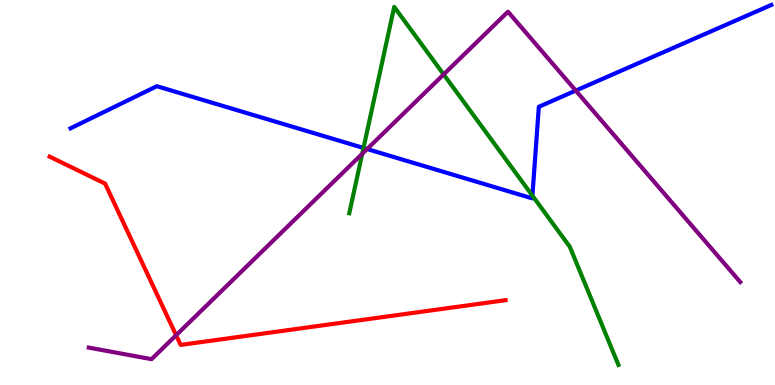[{'lines': ['blue', 'red'], 'intersections': []}, {'lines': ['green', 'red'], 'intersections': []}, {'lines': ['purple', 'red'], 'intersections': [{'x': 2.27, 'y': 1.29}]}, {'lines': ['blue', 'green'], 'intersections': [{'x': 4.69, 'y': 6.16}, {'x': 6.87, 'y': 4.92}]}, {'lines': ['blue', 'purple'], 'intersections': [{'x': 4.74, 'y': 6.13}, {'x': 7.43, 'y': 7.65}]}, {'lines': ['green', 'purple'], 'intersections': [{'x': 4.67, 'y': 6.01}, {'x': 5.72, 'y': 8.07}]}]